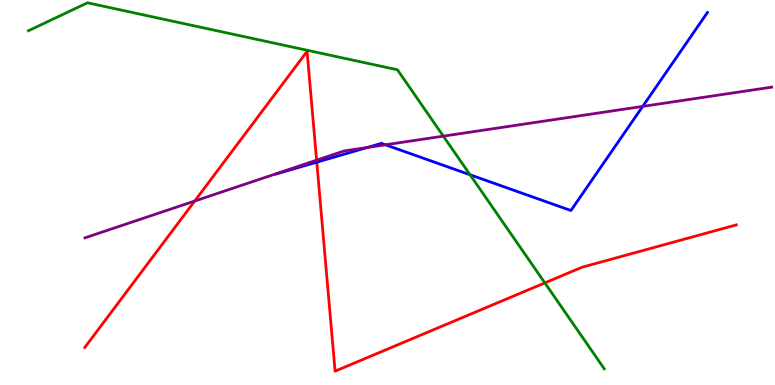[{'lines': ['blue', 'red'], 'intersections': [{'x': 4.09, 'y': 5.79}]}, {'lines': ['green', 'red'], 'intersections': [{'x': 7.03, 'y': 2.65}]}, {'lines': ['purple', 'red'], 'intersections': [{'x': 2.51, 'y': 4.78}, {'x': 4.09, 'y': 5.84}]}, {'lines': ['blue', 'green'], 'intersections': [{'x': 6.07, 'y': 5.46}]}, {'lines': ['blue', 'purple'], 'intersections': [{'x': 4.74, 'y': 6.17}, {'x': 4.97, 'y': 6.24}, {'x': 8.29, 'y': 7.24}]}, {'lines': ['green', 'purple'], 'intersections': [{'x': 5.72, 'y': 6.46}]}]